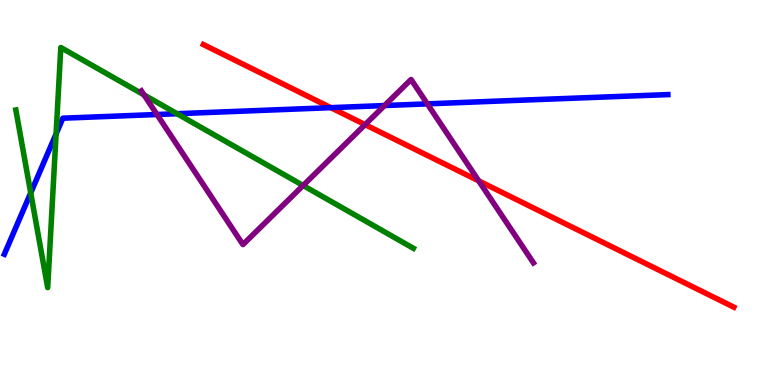[{'lines': ['blue', 'red'], 'intersections': [{'x': 4.27, 'y': 7.2}]}, {'lines': ['green', 'red'], 'intersections': []}, {'lines': ['purple', 'red'], 'intersections': [{'x': 4.71, 'y': 6.76}, {'x': 6.18, 'y': 5.3}]}, {'lines': ['blue', 'green'], 'intersections': [{'x': 0.396, 'y': 4.99}, {'x': 0.724, 'y': 6.52}, {'x': 2.28, 'y': 7.05}]}, {'lines': ['blue', 'purple'], 'intersections': [{'x': 2.03, 'y': 7.03}, {'x': 4.96, 'y': 7.26}, {'x': 5.51, 'y': 7.3}]}, {'lines': ['green', 'purple'], 'intersections': [{'x': 1.86, 'y': 7.53}, {'x': 3.91, 'y': 5.18}]}]